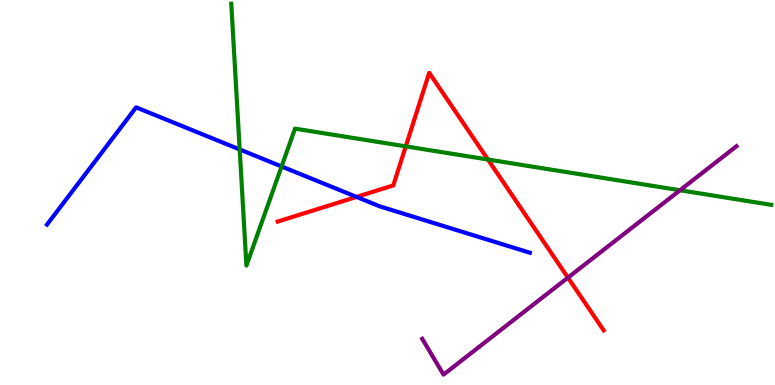[{'lines': ['blue', 'red'], 'intersections': [{'x': 4.6, 'y': 4.89}]}, {'lines': ['green', 'red'], 'intersections': [{'x': 5.24, 'y': 6.2}, {'x': 6.3, 'y': 5.86}]}, {'lines': ['purple', 'red'], 'intersections': [{'x': 7.33, 'y': 2.79}]}, {'lines': ['blue', 'green'], 'intersections': [{'x': 3.09, 'y': 6.12}, {'x': 3.63, 'y': 5.68}]}, {'lines': ['blue', 'purple'], 'intersections': []}, {'lines': ['green', 'purple'], 'intersections': [{'x': 8.77, 'y': 5.06}]}]